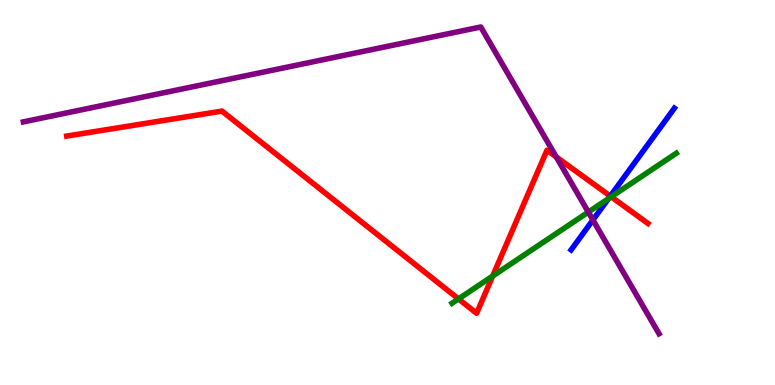[{'lines': ['blue', 'red'], 'intersections': [{'x': 7.87, 'y': 4.91}]}, {'lines': ['green', 'red'], 'intersections': [{'x': 5.92, 'y': 2.24}, {'x': 6.36, 'y': 2.83}, {'x': 7.89, 'y': 4.89}]}, {'lines': ['purple', 'red'], 'intersections': [{'x': 7.18, 'y': 5.92}]}, {'lines': ['blue', 'green'], 'intersections': [{'x': 7.85, 'y': 4.84}]}, {'lines': ['blue', 'purple'], 'intersections': [{'x': 7.65, 'y': 4.29}]}, {'lines': ['green', 'purple'], 'intersections': [{'x': 7.59, 'y': 4.49}]}]